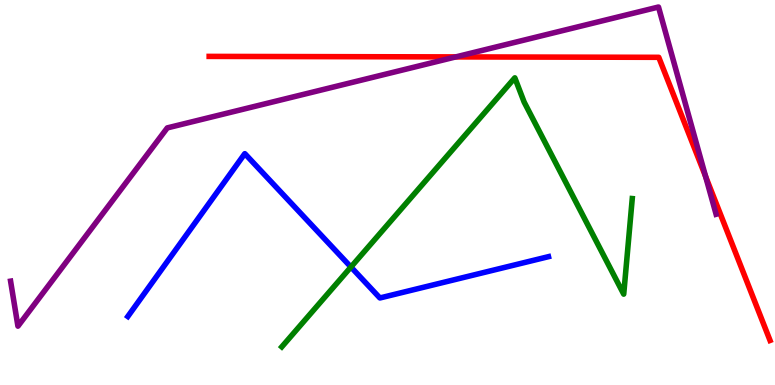[{'lines': ['blue', 'red'], 'intersections': []}, {'lines': ['green', 'red'], 'intersections': []}, {'lines': ['purple', 'red'], 'intersections': [{'x': 5.88, 'y': 8.52}, {'x': 9.1, 'y': 5.42}]}, {'lines': ['blue', 'green'], 'intersections': [{'x': 4.53, 'y': 3.06}]}, {'lines': ['blue', 'purple'], 'intersections': []}, {'lines': ['green', 'purple'], 'intersections': []}]